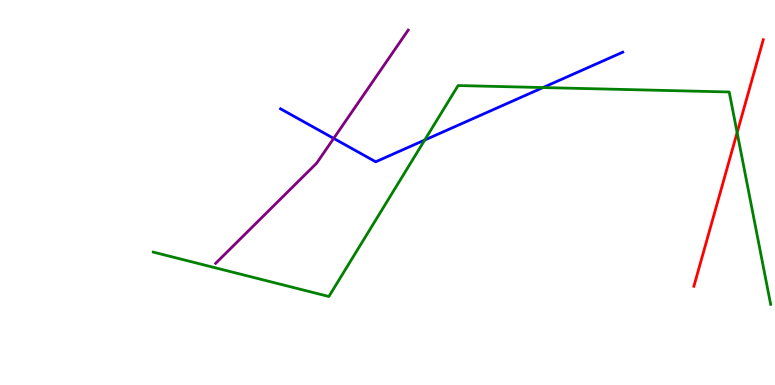[{'lines': ['blue', 'red'], 'intersections': []}, {'lines': ['green', 'red'], 'intersections': [{'x': 9.51, 'y': 6.56}]}, {'lines': ['purple', 'red'], 'intersections': []}, {'lines': ['blue', 'green'], 'intersections': [{'x': 5.48, 'y': 6.36}, {'x': 7.01, 'y': 7.73}]}, {'lines': ['blue', 'purple'], 'intersections': [{'x': 4.31, 'y': 6.41}]}, {'lines': ['green', 'purple'], 'intersections': []}]